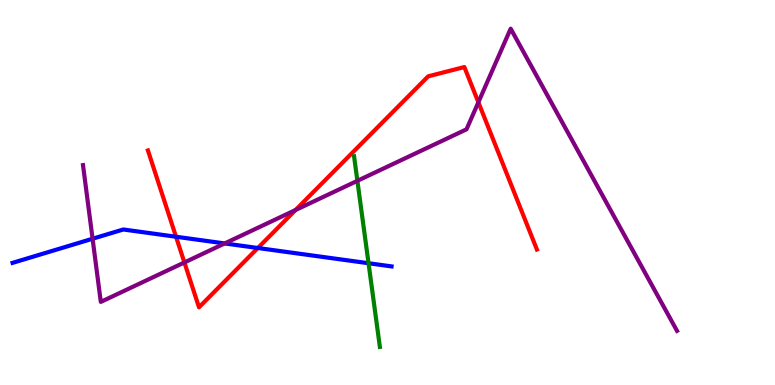[{'lines': ['blue', 'red'], 'intersections': [{'x': 2.27, 'y': 3.85}, {'x': 3.33, 'y': 3.56}]}, {'lines': ['green', 'red'], 'intersections': []}, {'lines': ['purple', 'red'], 'intersections': [{'x': 2.38, 'y': 3.18}, {'x': 3.81, 'y': 4.55}, {'x': 6.17, 'y': 7.34}]}, {'lines': ['blue', 'green'], 'intersections': [{'x': 4.76, 'y': 3.16}]}, {'lines': ['blue', 'purple'], 'intersections': [{'x': 1.19, 'y': 3.8}, {'x': 2.9, 'y': 3.68}]}, {'lines': ['green', 'purple'], 'intersections': [{'x': 4.61, 'y': 5.3}]}]